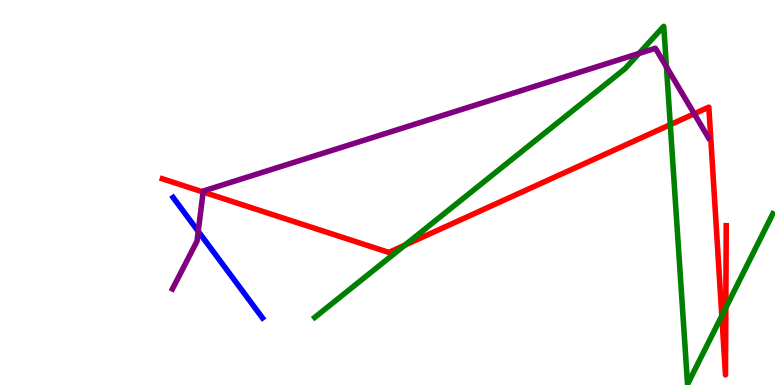[{'lines': ['blue', 'red'], 'intersections': []}, {'lines': ['green', 'red'], 'intersections': [{'x': 5.22, 'y': 3.63}, {'x': 8.65, 'y': 6.76}, {'x': 9.31, 'y': 1.8}, {'x': 9.37, 'y': 2.01}]}, {'lines': ['purple', 'red'], 'intersections': [{'x': 2.62, 'y': 5.01}, {'x': 8.96, 'y': 7.04}]}, {'lines': ['blue', 'green'], 'intersections': []}, {'lines': ['blue', 'purple'], 'intersections': [{'x': 2.56, 'y': 3.99}]}, {'lines': ['green', 'purple'], 'intersections': [{'x': 8.24, 'y': 8.61}, {'x': 8.6, 'y': 8.26}]}]